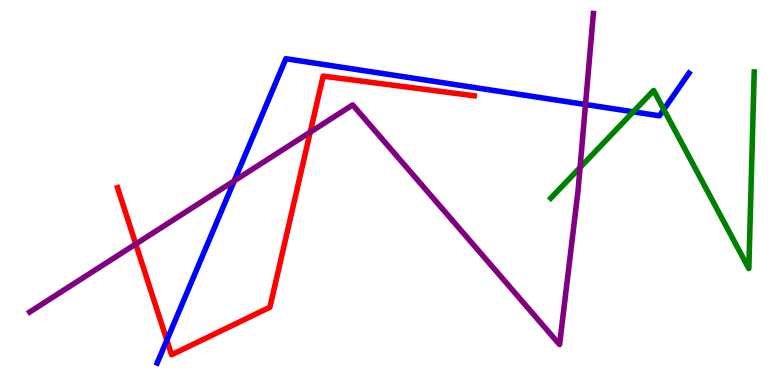[{'lines': ['blue', 'red'], 'intersections': [{'x': 2.15, 'y': 1.16}]}, {'lines': ['green', 'red'], 'intersections': []}, {'lines': ['purple', 'red'], 'intersections': [{'x': 1.75, 'y': 3.66}, {'x': 4.0, 'y': 6.57}]}, {'lines': ['blue', 'green'], 'intersections': [{'x': 8.17, 'y': 7.1}, {'x': 8.57, 'y': 7.16}]}, {'lines': ['blue', 'purple'], 'intersections': [{'x': 3.02, 'y': 5.3}, {'x': 7.55, 'y': 7.29}]}, {'lines': ['green', 'purple'], 'intersections': [{'x': 7.48, 'y': 5.65}]}]